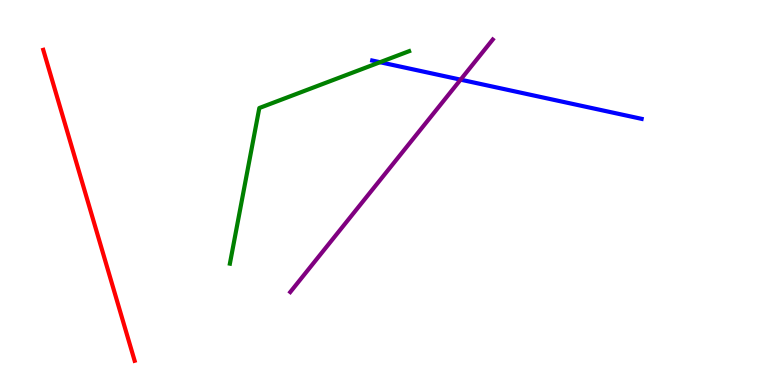[{'lines': ['blue', 'red'], 'intersections': []}, {'lines': ['green', 'red'], 'intersections': []}, {'lines': ['purple', 'red'], 'intersections': []}, {'lines': ['blue', 'green'], 'intersections': [{'x': 4.9, 'y': 8.38}]}, {'lines': ['blue', 'purple'], 'intersections': [{'x': 5.94, 'y': 7.93}]}, {'lines': ['green', 'purple'], 'intersections': []}]